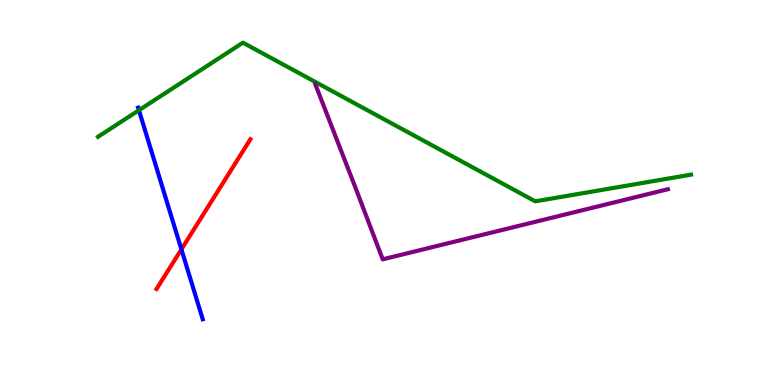[{'lines': ['blue', 'red'], 'intersections': [{'x': 2.34, 'y': 3.52}]}, {'lines': ['green', 'red'], 'intersections': []}, {'lines': ['purple', 'red'], 'intersections': []}, {'lines': ['blue', 'green'], 'intersections': [{'x': 1.79, 'y': 7.14}]}, {'lines': ['blue', 'purple'], 'intersections': []}, {'lines': ['green', 'purple'], 'intersections': []}]